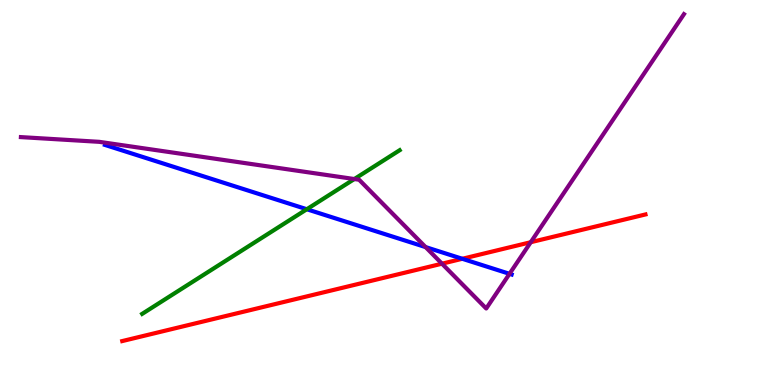[{'lines': ['blue', 'red'], 'intersections': [{'x': 5.97, 'y': 3.28}]}, {'lines': ['green', 'red'], 'intersections': []}, {'lines': ['purple', 'red'], 'intersections': [{'x': 5.7, 'y': 3.15}, {'x': 6.85, 'y': 3.71}]}, {'lines': ['blue', 'green'], 'intersections': [{'x': 3.96, 'y': 4.57}]}, {'lines': ['blue', 'purple'], 'intersections': [{'x': 5.49, 'y': 3.58}, {'x': 6.57, 'y': 2.89}]}, {'lines': ['green', 'purple'], 'intersections': [{'x': 4.57, 'y': 5.35}]}]